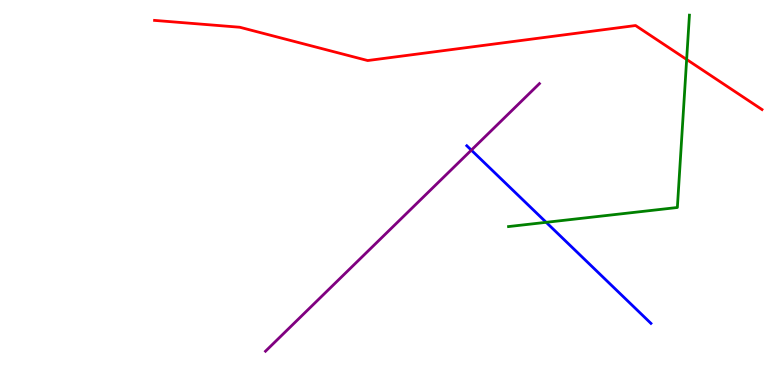[{'lines': ['blue', 'red'], 'intersections': []}, {'lines': ['green', 'red'], 'intersections': [{'x': 8.86, 'y': 8.46}]}, {'lines': ['purple', 'red'], 'intersections': []}, {'lines': ['blue', 'green'], 'intersections': [{'x': 7.05, 'y': 4.23}]}, {'lines': ['blue', 'purple'], 'intersections': [{'x': 6.08, 'y': 6.1}]}, {'lines': ['green', 'purple'], 'intersections': []}]